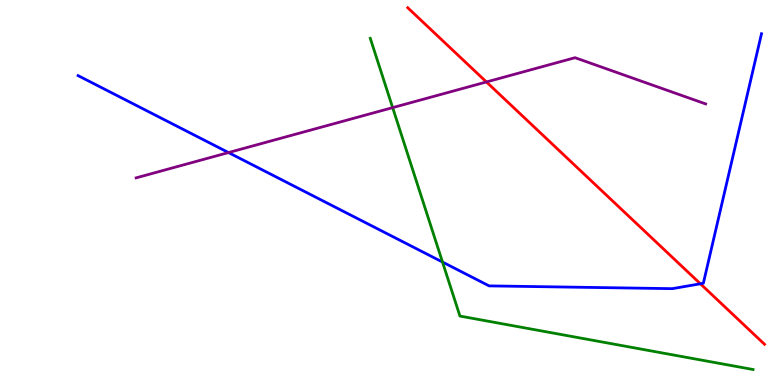[{'lines': ['blue', 'red'], 'intersections': [{'x': 9.04, 'y': 2.63}]}, {'lines': ['green', 'red'], 'intersections': []}, {'lines': ['purple', 'red'], 'intersections': [{'x': 6.28, 'y': 7.87}]}, {'lines': ['blue', 'green'], 'intersections': [{'x': 5.71, 'y': 3.19}]}, {'lines': ['blue', 'purple'], 'intersections': [{'x': 2.95, 'y': 6.04}]}, {'lines': ['green', 'purple'], 'intersections': [{'x': 5.07, 'y': 7.2}]}]